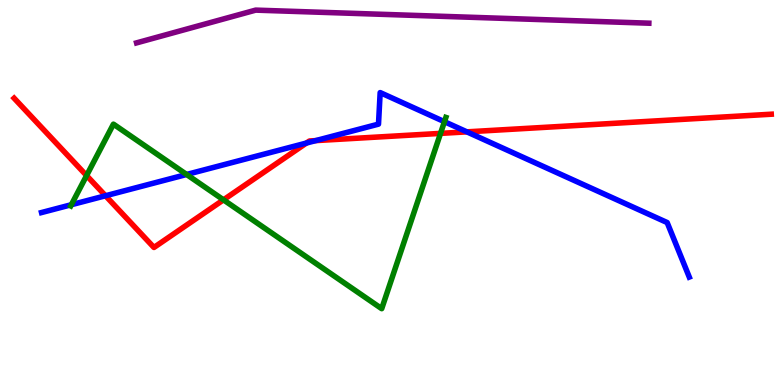[{'lines': ['blue', 'red'], 'intersections': [{'x': 1.36, 'y': 4.92}, {'x': 3.95, 'y': 6.28}, {'x': 4.07, 'y': 6.35}, {'x': 6.02, 'y': 6.58}]}, {'lines': ['green', 'red'], 'intersections': [{'x': 1.12, 'y': 5.44}, {'x': 2.88, 'y': 4.81}, {'x': 5.68, 'y': 6.54}]}, {'lines': ['purple', 'red'], 'intersections': []}, {'lines': ['blue', 'green'], 'intersections': [{'x': 0.921, 'y': 4.68}, {'x': 2.41, 'y': 5.47}, {'x': 5.73, 'y': 6.84}]}, {'lines': ['blue', 'purple'], 'intersections': []}, {'lines': ['green', 'purple'], 'intersections': []}]